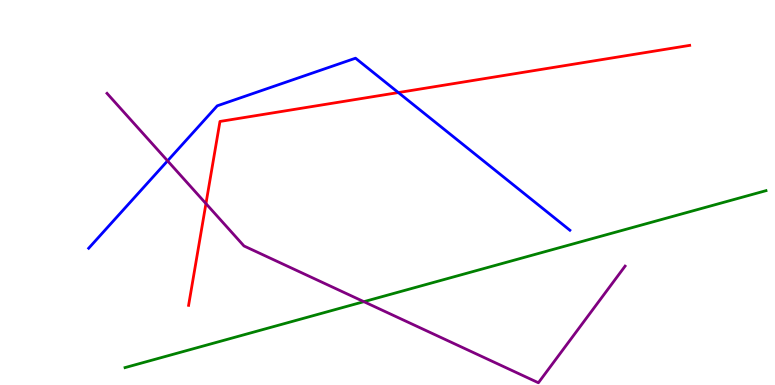[{'lines': ['blue', 'red'], 'intersections': [{'x': 5.14, 'y': 7.6}]}, {'lines': ['green', 'red'], 'intersections': []}, {'lines': ['purple', 'red'], 'intersections': [{'x': 2.66, 'y': 4.71}]}, {'lines': ['blue', 'green'], 'intersections': []}, {'lines': ['blue', 'purple'], 'intersections': [{'x': 2.16, 'y': 5.82}]}, {'lines': ['green', 'purple'], 'intersections': [{'x': 4.7, 'y': 2.16}]}]